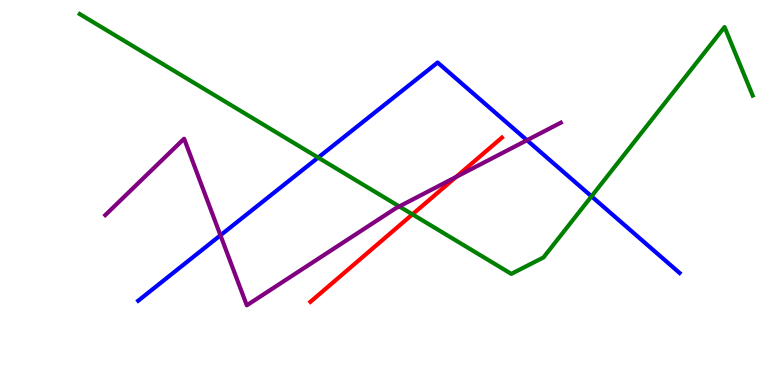[{'lines': ['blue', 'red'], 'intersections': []}, {'lines': ['green', 'red'], 'intersections': [{'x': 5.32, 'y': 4.43}]}, {'lines': ['purple', 'red'], 'intersections': [{'x': 5.88, 'y': 5.4}]}, {'lines': ['blue', 'green'], 'intersections': [{'x': 4.11, 'y': 5.91}, {'x': 7.63, 'y': 4.9}]}, {'lines': ['blue', 'purple'], 'intersections': [{'x': 2.84, 'y': 3.89}, {'x': 6.8, 'y': 6.36}]}, {'lines': ['green', 'purple'], 'intersections': [{'x': 5.15, 'y': 4.64}]}]